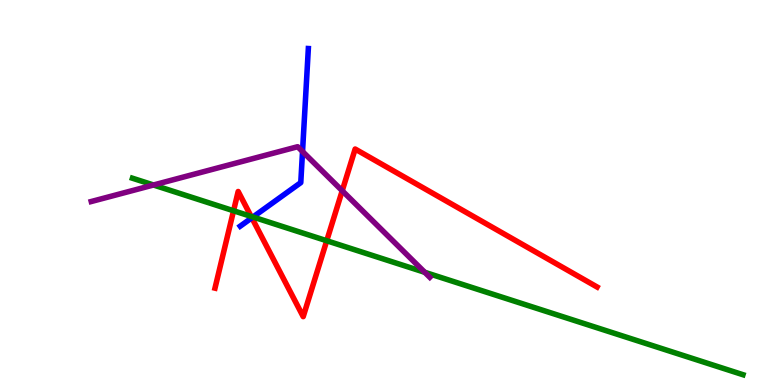[{'lines': ['blue', 'red'], 'intersections': [{'x': 3.25, 'y': 4.34}]}, {'lines': ['green', 'red'], 'intersections': [{'x': 3.01, 'y': 4.53}, {'x': 3.24, 'y': 4.38}, {'x': 4.22, 'y': 3.75}]}, {'lines': ['purple', 'red'], 'intersections': [{'x': 4.42, 'y': 5.05}]}, {'lines': ['blue', 'green'], 'intersections': [{'x': 3.26, 'y': 4.36}]}, {'lines': ['blue', 'purple'], 'intersections': [{'x': 3.9, 'y': 6.06}]}, {'lines': ['green', 'purple'], 'intersections': [{'x': 1.98, 'y': 5.19}, {'x': 5.48, 'y': 2.93}]}]